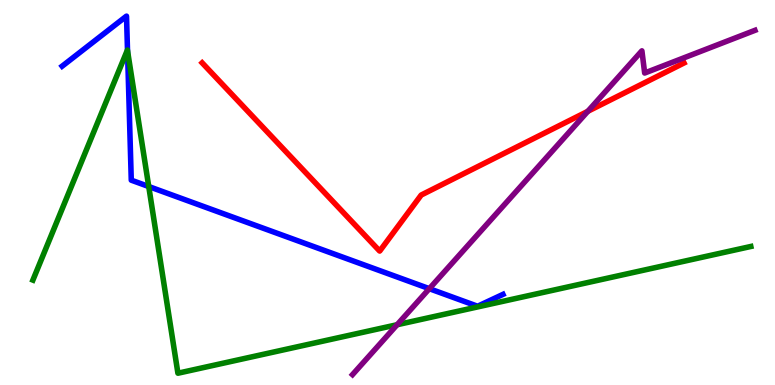[{'lines': ['blue', 'red'], 'intersections': []}, {'lines': ['green', 'red'], 'intersections': []}, {'lines': ['purple', 'red'], 'intersections': [{'x': 7.58, 'y': 7.11}]}, {'lines': ['blue', 'green'], 'intersections': [{'x': 1.65, 'y': 8.69}, {'x': 1.92, 'y': 5.16}]}, {'lines': ['blue', 'purple'], 'intersections': [{'x': 5.54, 'y': 2.5}]}, {'lines': ['green', 'purple'], 'intersections': [{'x': 5.12, 'y': 1.57}]}]